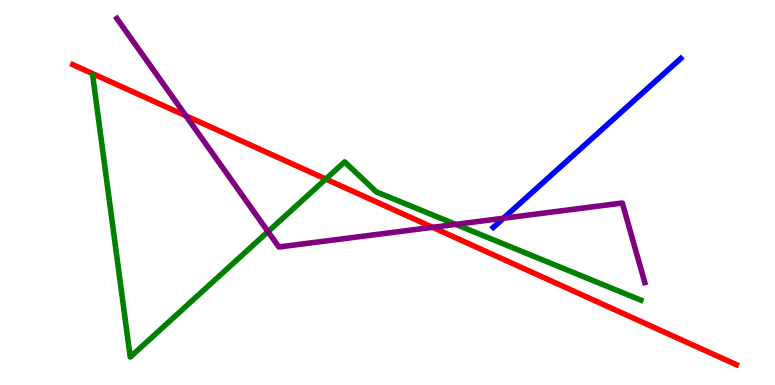[{'lines': ['blue', 'red'], 'intersections': []}, {'lines': ['green', 'red'], 'intersections': [{'x': 4.2, 'y': 5.35}]}, {'lines': ['purple', 'red'], 'intersections': [{'x': 2.4, 'y': 6.99}, {'x': 5.58, 'y': 4.1}]}, {'lines': ['blue', 'green'], 'intersections': []}, {'lines': ['blue', 'purple'], 'intersections': [{'x': 6.5, 'y': 4.33}]}, {'lines': ['green', 'purple'], 'intersections': [{'x': 3.46, 'y': 3.98}, {'x': 5.88, 'y': 4.17}]}]